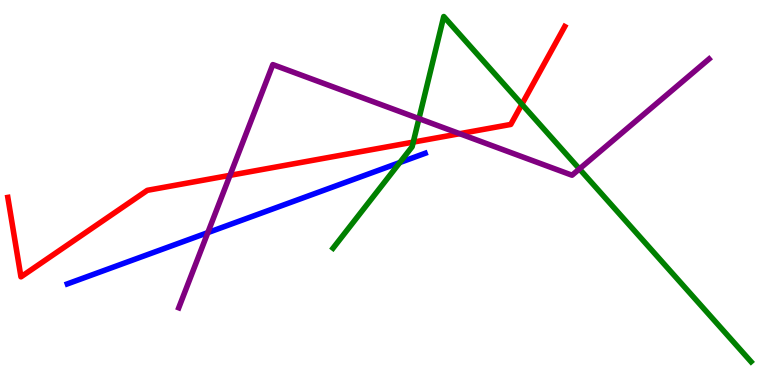[{'lines': ['blue', 'red'], 'intersections': []}, {'lines': ['green', 'red'], 'intersections': [{'x': 5.33, 'y': 6.31}, {'x': 6.73, 'y': 7.29}]}, {'lines': ['purple', 'red'], 'intersections': [{'x': 2.97, 'y': 5.45}, {'x': 5.93, 'y': 6.53}]}, {'lines': ['blue', 'green'], 'intersections': [{'x': 5.16, 'y': 5.78}]}, {'lines': ['blue', 'purple'], 'intersections': [{'x': 2.68, 'y': 3.96}]}, {'lines': ['green', 'purple'], 'intersections': [{'x': 5.41, 'y': 6.92}, {'x': 7.48, 'y': 5.61}]}]